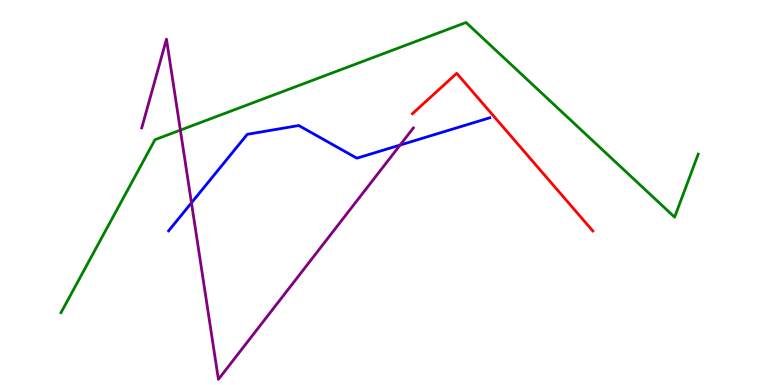[{'lines': ['blue', 'red'], 'intersections': []}, {'lines': ['green', 'red'], 'intersections': []}, {'lines': ['purple', 'red'], 'intersections': []}, {'lines': ['blue', 'green'], 'intersections': []}, {'lines': ['blue', 'purple'], 'intersections': [{'x': 2.47, 'y': 4.73}, {'x': 5.16, 'y': 6.23}]}, {'lines': ['green', 'purple'], 'intersections': [{'x': 2.33, 'y': 6.62}]}]